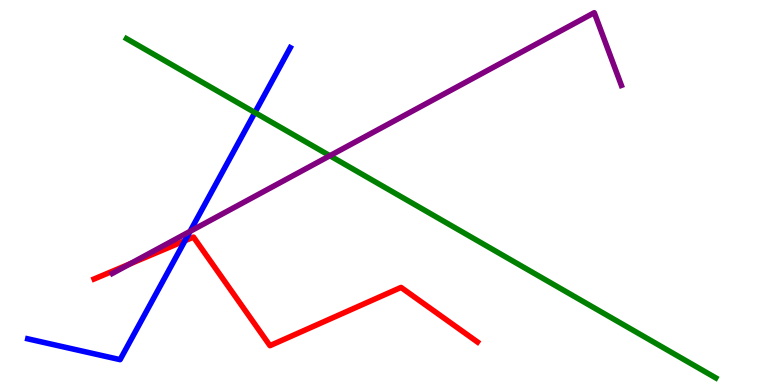[{'lines': ['blue', 'red'], 'intersections': [{'x': 2.39, 'y': 3.75}]}, {'lines': ['green', 'red'], 'intersections': []}, {'lines': ['purple', 'red'], 'intersections': [{'x': 1.68, 'y': 3.15}]}, {'lines': ['blue', 'green'], 'intersections': [{'x': 3.29, 'y': 7.08}]}, {'lines': ['blue', 'purple'], 'intersections': [{'x': 2.45, 'y': 3.99}]}, {'lines': ['green', 'purple'], 'intersections': [{'x': 4.26, 'y': 5.96}]}]